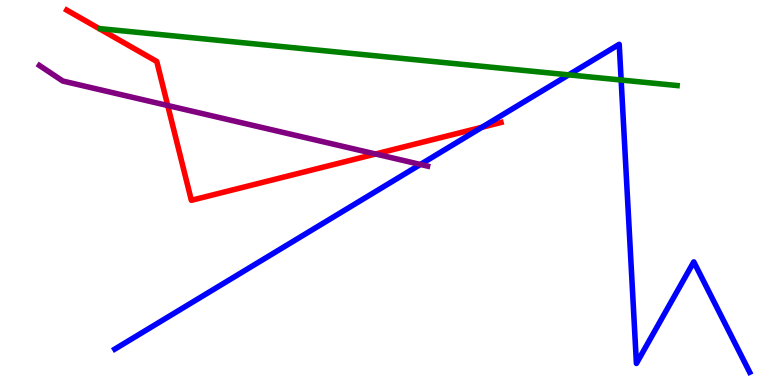[{'lines': ['blue', 'red'], 'intersections': [{'x': 6.22, 'y': 6.69}]}, {'lines': ['green', 'red'], 'intersections': []}, {'lines': ['purple', 'red'], 'intersections': [{'x': 2.16, 'y': 7.26}, {'x': 4.85, 'y': 6.0}]}, {'lines': ['blue', 'green'], 'intersections': [{'x': 7.34, 'y': 8.06}, {'x': 8.01, 'y': 7.92}]}, {'lines': ['blue', 'purple'], 'intersections': [{'x': 5.42, 'y': 5.73}]}, {'lines': ['green', 'purple'], 'intersections': []}]